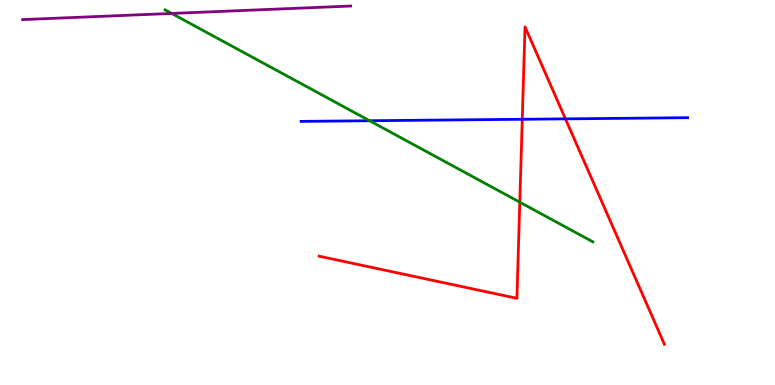[{'lines': ['blue', 'red'], 'intersections': [{'x': 6.74, 'y': 6.9}, {'x': 7.3, 'y': 6.91}]}, {'lines': ['green', 'red'], 'intersections': [{'x': 6.71, 'y': 4.75}]}, {'lines': ['purple', 'red'], 'intersections': []}, {'lines': ['blue', 'green'], 'intersections': [{'x': 4.77, 'y': 6.86}]}, {'lines': ['blue', 'purple'], 'intersections': []}, {'lines': ['green', 'purple'], 'intersections': [{'x': 2.22, 'y': 9.65}]}]